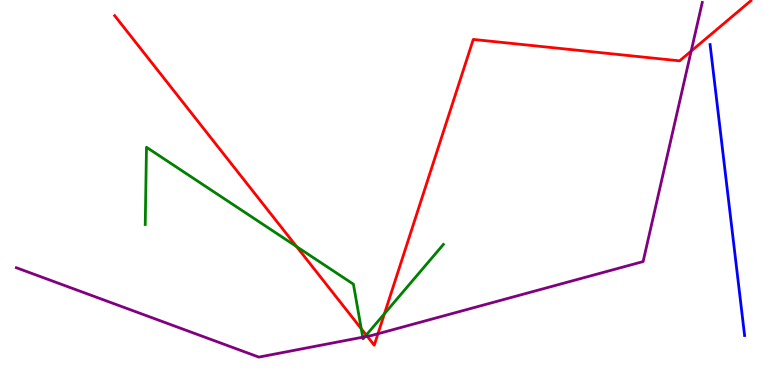[{'lines': ['blue', 'red'], 'intersections': []}, {'lines': ['green', 'red'], 'intersections': [{'x': 3.83, 'y': 3.6}, {'x': 4.66, 'y': 1.46}, {'x': 4.73, 'y': 1.3}, {'x': 4.96, 'y': 1.85}]}, {'lines': ['purple', 'red'], 'intersections': [{'x': 4.74, 'y': 1.26}, {'x': 4.88, 'y': 1.33}, {'x': 8.92, 'y': 8.67}]}, {'lines': ['blue', 'green'], 'intersections': []}, {'lines': ['blue', 'purple'], 'intersections': []}, {'lines': ['green', 'purple'], 'intersections': [{'x': 4.68, 'y': 1.24}, {'x': 4.71, 'y': 1.25}]}]